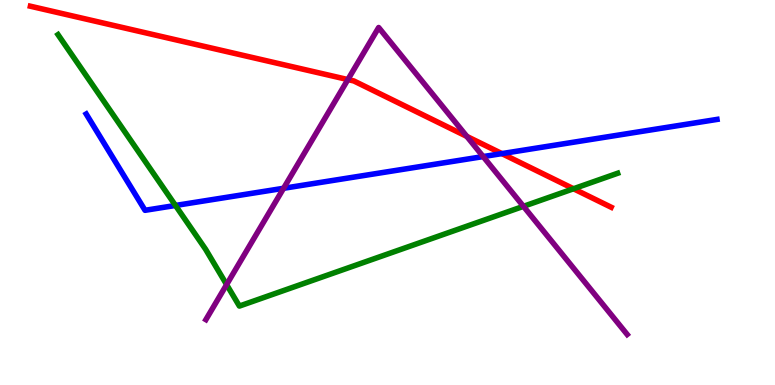[{'lines': ['blue', 'red'], 'intersections': [{'x': 6.48, 'y': 6.01}]}, {'lines': ['green', 'red'], 'intersections': [{'x': 7.4, 'y': 5.1}]}, {'lines': ['purple', 'red'], 'intersections': [{'x': 4.49, 'y': 7.93}, {'x': 6.02, 'y': 6.46}]}, {'lines': ['blue', 'green'], 'intersections': [{'x': 2.26, 'y': 4.66}]}, {'lines': ['blue', 'purple'], 'intersections': [{'x': 3.66, 'y': 5.11}, {'x': 6.23, 'y': 5.93}]}, {'lines': ['green', 'purple'], 'intersections': [{'x': 2.92, 'y': 2.61}, {'x': 6.75, 'y': 4.64}]}]